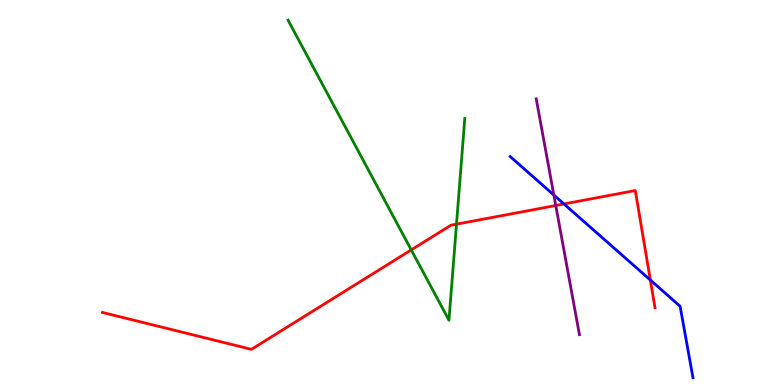[{'lines': ['blue', 'red'], 'intersections': [{'x': 7.28, 'y': 4.7}, {'x': 8.39, 'y': 2.73}]}, {'lines': ['green', 'red'], 'intersections': [{'x': 5.31, 'y': 3.51}, {'x': 5.89, 'y': 4.18}]}, {'lines': ['purple', 'red'], 'intersections': [{'x': 7.17, 'y': 4.66}]}, {'lines': ['blue', 'green'], 'intersections': []}, {'lines': ['blue', 'purple'], 'intersections': [{'x': 7.15, 'y': 4.93}]}, {'lines': ['green', 'purple'], 'intersections': []}]